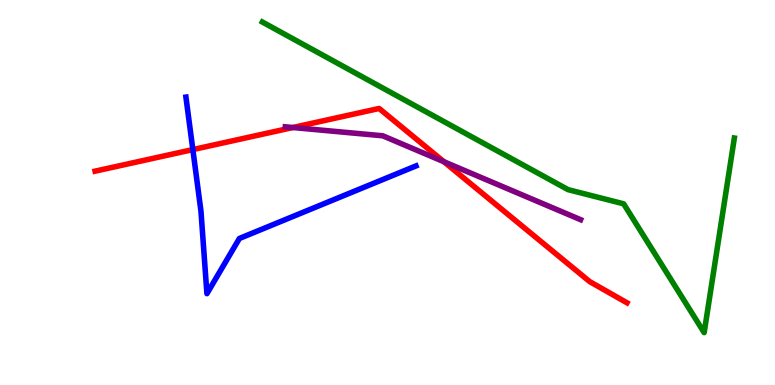[{'lines': ['blue', 'red'], 'intersections': [{'x': 2.49, 'y': 6.11}]}, {'lines': ['green', 'red'], 'intersections': []}, {'lines': ['purple', 'red'], 'intersections': [{'x': 3.78, 'y': 6.69}, {'x': 5.73, 'y': 5.8}]}, {'lines': ['blue', 'green'], 'intersections': []}, {'lines': ['blue', 'purple'], 'intersections': []}, {'lines': ['green', 'purple'], 'intersections': []}]